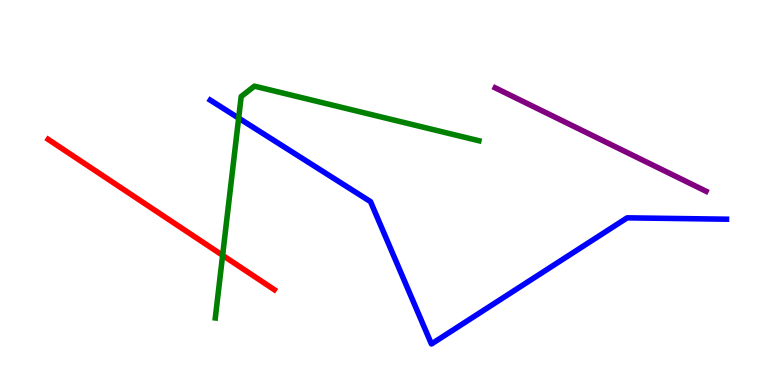[{'lines': ['blue', 'red'], 'intersections': []}, {'lines': ['green', 'red'], 'intersections': [{'x': 2.87, 'y': 3.37}]}, {'lines': ['purple', 'red'], 'intersections': []}, {'lines': ['blue', 'green'], 'intersections': [{'x': 3.08, 'y': 6.93}]}, {'lines': ['blue', 'purple'], 'intersections': []}, {'lines': ['green', 'purple'], 'intersections': []}]